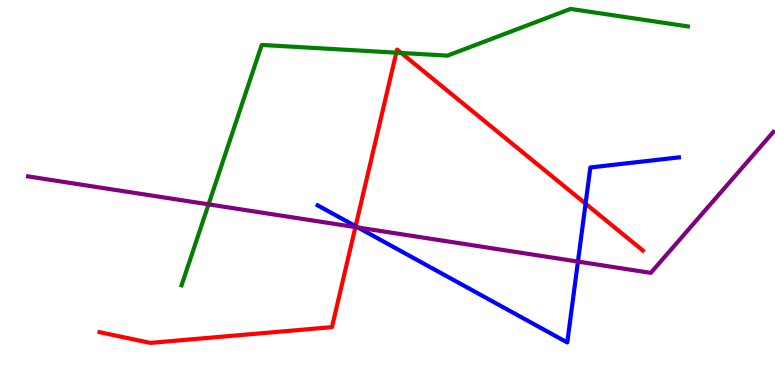[{'lines': ['blue', 'red'], 'intersections': [{'x': 4.59, 'y': 4.12}, {'x': 7.56, 'y': 4.71}]}, {'lines': ['green', 'red'], 'intersections': [{'x': 5.11, 'y': 8.63}, {'x': 5.18, 'y': 8.62}]}, {'lines': ['purple', 'red'], 'intersections': [{'x': 4.59, 'y': 4.1}]}, {'lines': ['blue', 'green'], 'intersections': []}, {'lines': ['blue', 'purple'], 'intersections': [{'x': 4.62, 'y': 4.09}, {'x': 7.46, 'y': 3.21}]}, {'lines': ['green', 'purple'], 'intersections': [{'x': 2.69, 'y': 4.69}]}]